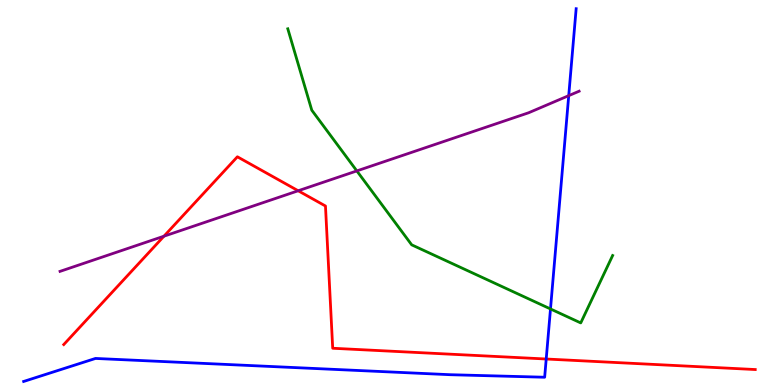[{'lines': ['blue', 'red'], 'intersections': [{'x': 7.05, 'y': 0.675}]}, {'lines': ['green', 'red'], 'intersections': []}, {'lines': ['purple', 'red'], 'intersections': [{'x': 2.12, 'y': 3.87}, {'x': 3.85, 'y': 5.05}]}, {'lines': ['blue', 'green'], 'intersections': [{'x': 7.1, 'y': 1.98}]}, {'lines': ['blue', 'purple'], 'intersections': [{'x': 7.34, 'y': 7.52}]}, {'lines': ['green', 'purple'], 'intersections': [{'x': 4.6, 'y': 5.56}]}]